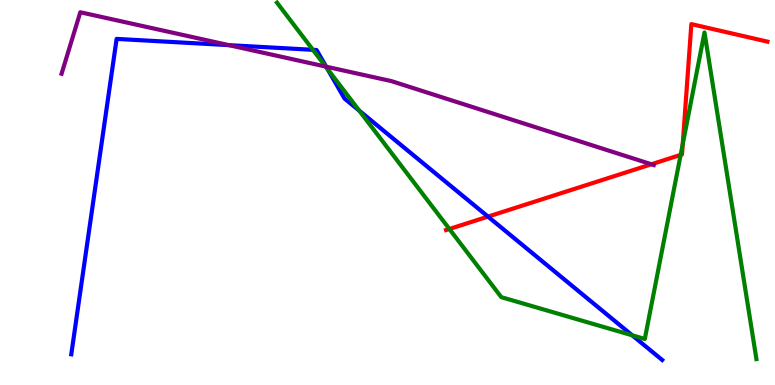[{'lines': ['blue', 'red'], 'intersections': [{'x': 6.3, 'y': 4.37}]}, {'lines': ['green', 'red'], 'intersections': [{'x': 5.8, 'y': 4.05}, {'x': 8.78, 'y': 5.98}, {'x': 8.81, 'y': 6.25}]}, {'lines': ['purple', 'red'], 'intersections': [{'x': 8.41, 'y': 5.73}]}, {'lines': ['blue', 'green'], 'intersections': [{'x': 4.04, 'y': 8.71}, {'x': 4.23, 'y': 8.21}, {'x': 4.64, 'y': 7.13}, {'x': 8.16, 'y': 1.29}]}, {'lines': ['blue', 'purple'], 'intersections': [{'x': 2.95, 'y': 8.83}, {'x': 4.21, 'y': 8.27}]}, {'lines': ['green', 'purple'], 'intersections': [{'x': 4.2, 'y': 8.27}]}]